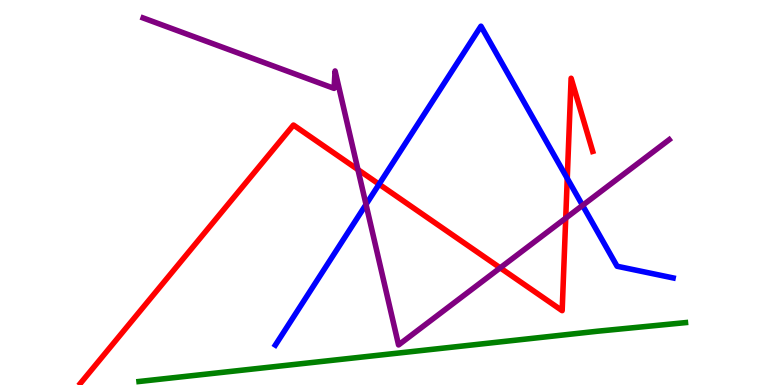[{'lines': ['blue', 'red'], 'intersections': [{'x': 4.89, 'y': 5.22}, {'x': 7.32, 'y': 5.37}]}, {'lines': ['green', 'red'], 'intersections': []}, {'lines': ['purple', 'red'], 'intersections': [{'x': 4.62, 'y': 5.59}, {'x': 6.45, 'y': 3.04}, {'x': 7.3, 'y': 4.33}]}, {'lines': ['blue', 'green'], 'intersections': []}, {'lines': ['blue', 'purple'], 'intersections': [{'x': 4.72, 'y': 4.69}, {'x': 7.52, 'y': 4.67}]}, {'lines': ['green', 'purple'], 'intersections': []}]